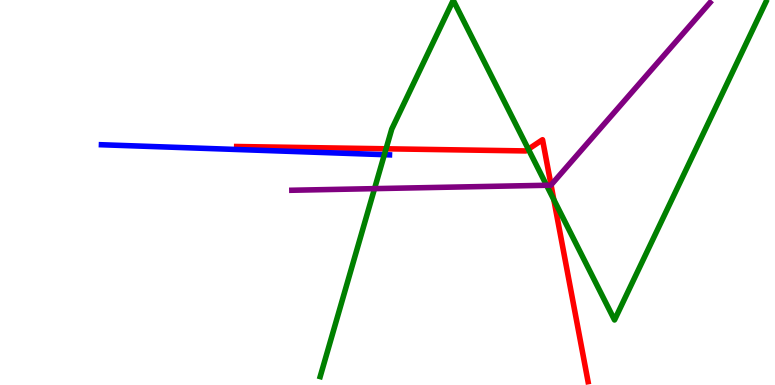[{'lines': ['blue', 'red'], 'intersections': []}, {'lines': ['green', 'red'], 'intersections': [{'x': 4.98, 'y': 6.14}, {'x': 6.82, 'y': 6.13}, {'x': 7.15, 'y': 4.81}]}, {'lines': ['purple', 'red'], 'intersections': [{'x': 7.11, 'y': 5.2}]}, {'lines': ['blue', 'green'], 'intersections': [{'x': 4.96, 'y': 5.98}]}, {'lines': ['blue', 'purple'], 'intersections': []}, {'lines': ['green', 'purple'], 'intersections': [{'x': 4.83, 'y': 5.1}, {'x': 7.05, 'y': 5.19}]}]